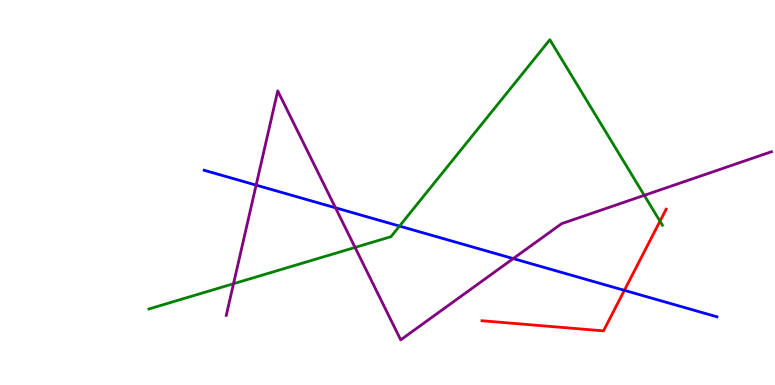[{'lines': ['blue', 'red'], 'intersections': [{'x': 8.06, 'y': 2.46}]}, {'lines': ['green', 'red'], 'intersections': [{'x': 8.52, 'y': 4.25}]}, {'lines': ['purple', 'red'], 'intersections': []}, {'lines': ['blue', 'green'], 'intersections': [{'x': 5.15, 'y': 4.13}]}, {'lines': ['blue', 'purple'], 'intersections': [{'x': 3.3, 'y': 5.19}, {'x': 4.33, 'y': 4.6}, {'x': 6.62, 'y': 3.28}]}, {'lines': ['green', 'purple'], 'intersections': [{'x': 3.01, 'y': 2.63}, {'x': 4.58, 'y': 3.57}, {'x': 8.31, 'y': 4.93}]}]